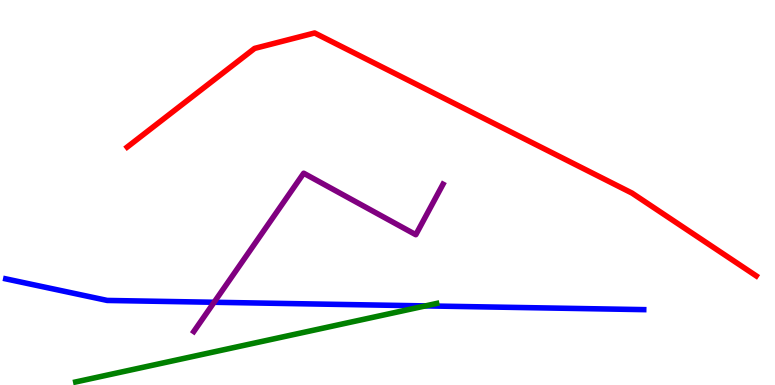[{'lines': ['blue', 'red'], 'intersections': []}, {'lines': ['green', 'red'], 'intersections': []}, {'lines': ['purple', 'red'], 'intersections': []}, {'lines': ['blue', 'green'], 'intersections': [{'x': 5.49, 'y': 2.05}]}, {'lines': ['blue', 'purple'], 'intersections': [{'x': 2.76, 'y': 2.15}]}, {'lines': ['green', 'purple'], 'intersections': []}]